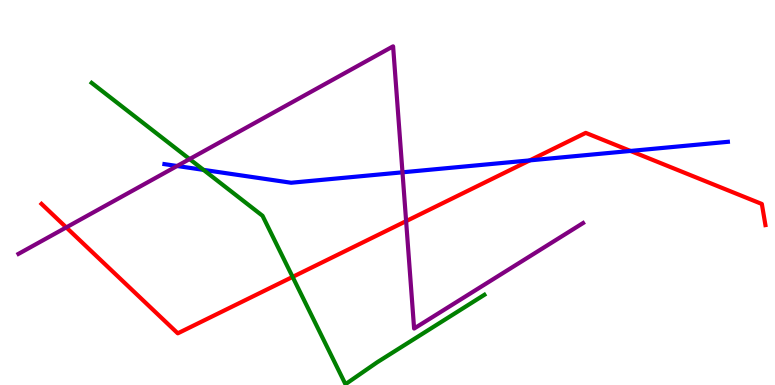[{'lines': ['blue', 'red'], 'intersections': [{'x': 6.84, 'y': 5.83}, {'x': 8.14, 'y': 6.08}]}, {'lines': ['green', 'red'], 'intersections': [{'x': 3.78, 'y': 2.81}]}, {'lines': ['purple', 'red'], 'intersections': [{'x': 0.855, 'y': 4.09}, {'x': 5.24, 'y': 4.26}]}, {'lines': ['blue', 'green'], 'intersections': [{'x': 2.63, 'y': 5.59}]}, {'lines': ['blue', 'purple'], 'intersections': [{'x': 2.29, 'y': 5.69}, {'x': 5.19, 'y': 5.52}]}, {'lines': ['green', 'purple'], 'intersections': [{'x': 2.45, 'y': 5.87}]}]